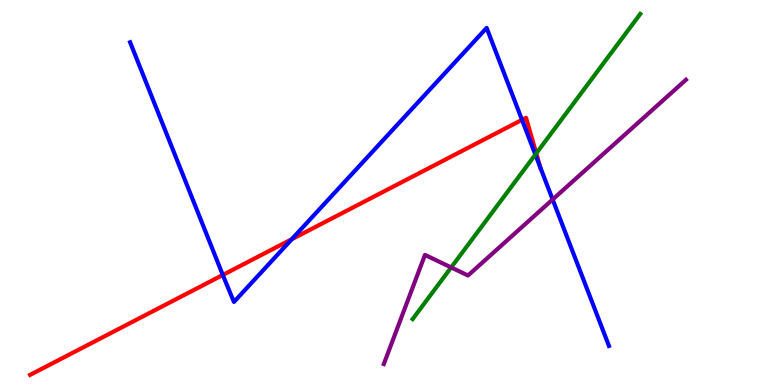[{'lines': ['blue', 'red'], 'intersections': [{'x': 2.87, 'y': 2.86}, {'x': 3.76, 'y': 3.79}, {'x': 6.74, 'y': 6.89}, {'x': 6.97, 'y': 5.65}]}, {'lines': ['green', 'red'], 'intersections': [{'x': 6.92, 'y': 6.02}]}, {'lines': ['purple', 'red'], 'intersections': []}, {'lines': ['blue', 'green'], 'intersections': [{'x': 6.91, 'y': 5.99}]}, {'lines': ['blue', 'purple'], 'intersections': [{'x': 7.13, 'y': 4.82}]}, {'lines': ['green', 'purple'], 'intersections': [{'x': 5.82, 'y': 3.05}]}]